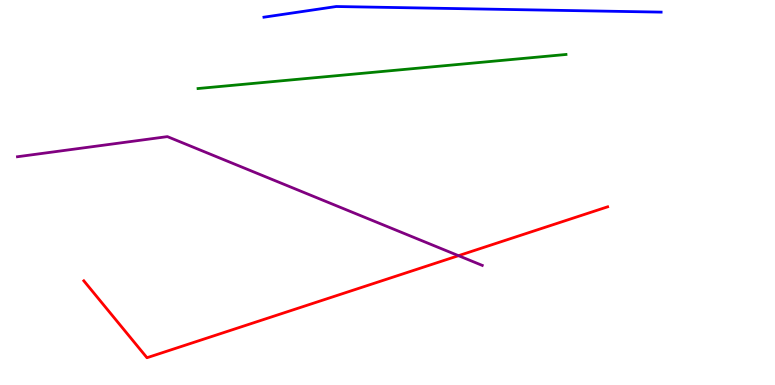[{'lines': ['blue', 'red'], 'intersections': []}, {'lines': ['green', 'red'], 'intersections': []}, {'lines': ['purple', 'red'], 'intersections': [{'x': 5.92, 'y': 3.36}]}, {'lines': ['blue', 'green'], 'intersections': []}, {'lines': ['blue', 'purple'], 'intersections': []}, {'lines': ['green', 'purple'], 'intersections': []}]